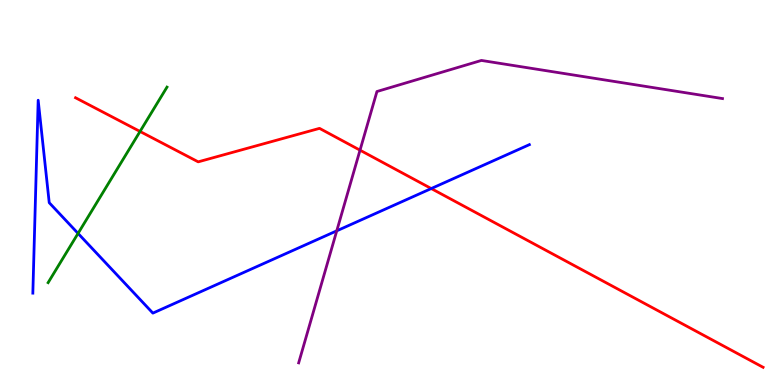[{'lines': ['blue', 'red'], 'intersections': [{'x': 5.56, 'y': 5.1}]}, {'lines': ['green', 'red'], 'intersections': [{'x': 1.81, 'y': 6.59}]}, {'lines': ['purple', 'red'], 'intersections': [{'x': 4.65, 'y': 6.1}]}, {'lines': ['blue', 'green'], 'intersections': [{'x': 1.01, 'y': 3.94}]}, {'lines': ['blue', 'purple'], 'intersections': [{'x': 4.35, 'y': 4.0}]}, {'lines': ['green', 'purple'], 'intersections': []}]